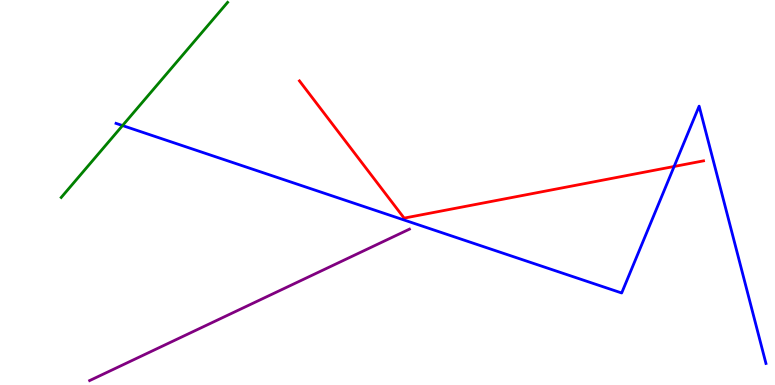[{'lines': ['blue', 'red'], 'intersections': [{'x': 8.7, 'y': 5.68}]}, {'lines': ['green', 'red'], 'intersections': []}, {'lines': ['purple', 'red'], 'intersections': []}, {'lines': ['blue', 'green'], 'intersections': [{'x': 1.58, 'y': 6.74}]}, {'lines': ['blue', 'purple'], 'intersections': []}, {'lines': ['green', 'purple'], 'intersections': []}]